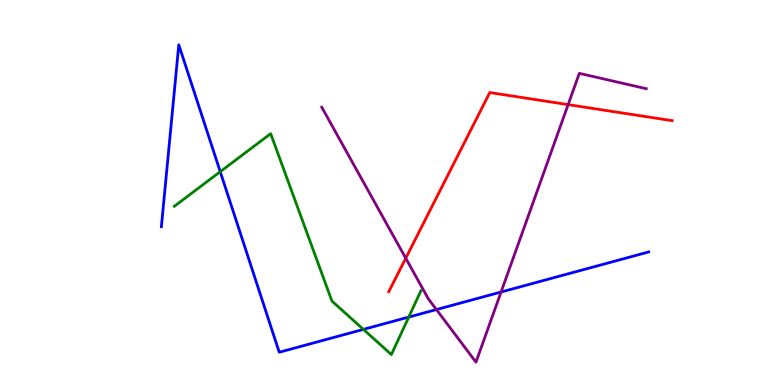[{'lines': ['blue', 'red'], 'intersections': []}, {'lines': ['green', 'red'], 'intersections': []}, {'lines': ['purple', 'red'], 'intersections': [{'x': 5.24, 'y': 3.29}, {'x': 7.33, 'y': 7.28}]}, {'lines': ['blue', 'green'], 'intersections': [{'x': 2.84, 'y': 5.54}, {'x': 4.69, 'y': 1.44}, {'x': 5.27, 'y': 1.76}]}, {'lines': ['blue', 'purple'], 'intersections': [{'x': 5.63, 'y': 1.96}, {'x': 6.47, 'y': 2.42}]}, {'lines': ['green', 'purple'], 'intersections': []}]